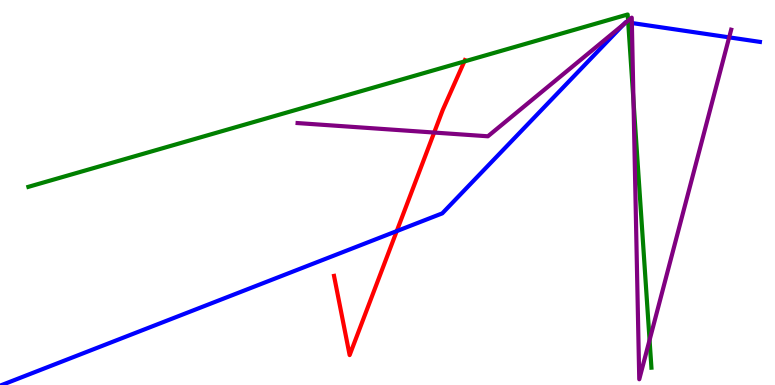[{'lines': ['blue', 'red'], 'intersections': [{'x': 5.12, 'y': 4.0}]}, {'lines': ['green', 'red'], 'intersections': [{'x': 5.99, 'y': 8.4}]}, {'lines': ['purple', 'red'], 'intersections': [{'x': 5.6, 'y': 6.56}]}, {'lines': ['blue', 'green'], 'intersections': [{'x': 8.11, 'y': 9.42}]}, {'lines': ['blue', 'purple'], 'intersections': [{'x': 8.05, 'y': 9.37}, {'x': 8.08, 'y': 9.42}, {'x': 8.15, 'y': 9.4}, {'x': 9.41, 'y': 9.03}]}, {'lines': ['green', 'purple'], 'intersections': [{'x': 8.1, 'y': 9.46}, {'x': 8.17, 'y': 7.38}, {'x': 8.38, 'y': 1.17}]}]